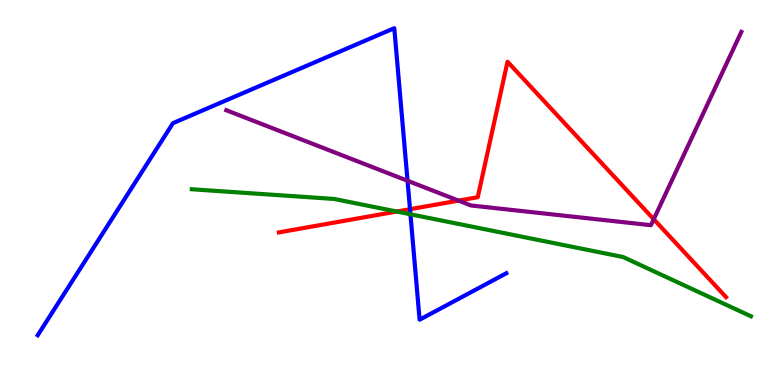[{'lines': ['blue', 'red'], 'intersections': [{'x': 5.29, 'y': 4.57}]}, {'lines': ['green', 'red'], 'intersections': [{'x': 5.12, 'y': 4.51}]}, {'lines': ['purple', 'red'], 'intersections': [{'x': 5.92, 'y': 4.79}, {'x': 8.44, 'y': 4.31}]}, {'lines': ['blue', 'green'], 'intersections': [{'x': 5.3, 'y': 4.43}]}, {'lines': ['blue', 'purple'], 'intersections': [{'x': 5.26, 'y': 5.3}]}, {'lines': ['green', 'purple'], 'intersections': []}]